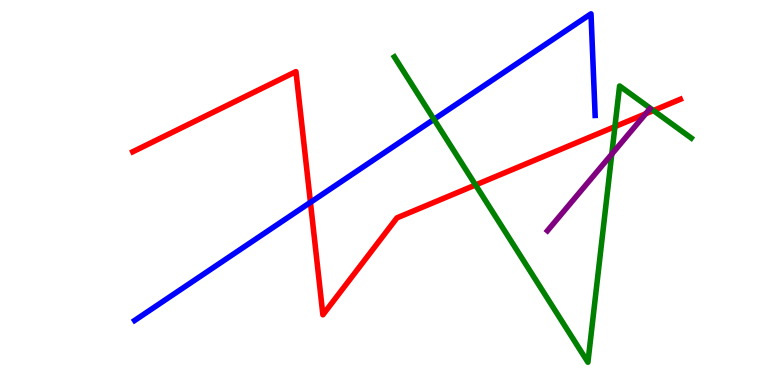[{'lines': ['blue', 'red'], 'intersections': [{'x': 4.01, 'y': 4.74}]}, {'lines': ['green', 'red'], 'intersections': [{'x': 6.14, 'y': 5.2}, {'x': 7.93, 'y': 6.71}, {'x': 8.43, 'y': 7.13}]}, {'lines': ['purple', 'red'], 'intersections': [{'x': 8.33, 'y': 7.04}]}, {'lines': ['blue', 'green'], 'intersections': [{'x': 5.6, 'y': 6.9}]}, {'lines': ['blue', 'purple'], 'intersections': []}, {'lines': ['green', 'purple'], 'intersections': [{'x': 7.89, 'y': 6.0}]}]